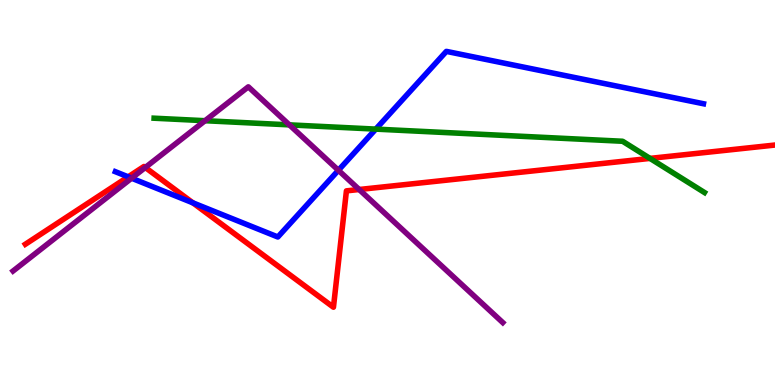[{'lines': ['blue', 'red'], 'intersections': [{'x': 1.65, 'y': 5.41}, {'x': 2.49, 'y': 4.73}]}, {'lines': ['green', 'red'], 'intersections': [{'x': 8.39, 'y': 5.89}]}, {'lines': ['purple', 'red'], 'intersections': [{'x': 1.87, 'y': 5.65}, {'x': 4.63, 'y': 5.08}]}, {'lines': ['blue', 'green'], 'intersections': [{'x': 4.85, 'y': 6.65}]}, {'lines': ['blue', 'purple'], 'intersections': [{'x': 1.7, 'y': 5.37}, {'x': 4.37, 'y': 5.58}]}, {'lines': ['green', 'purple'], 'intersections': [{'x': 2.65, 'y': 6.86}, {'x': 3.73, 'y': 6.76}]}]